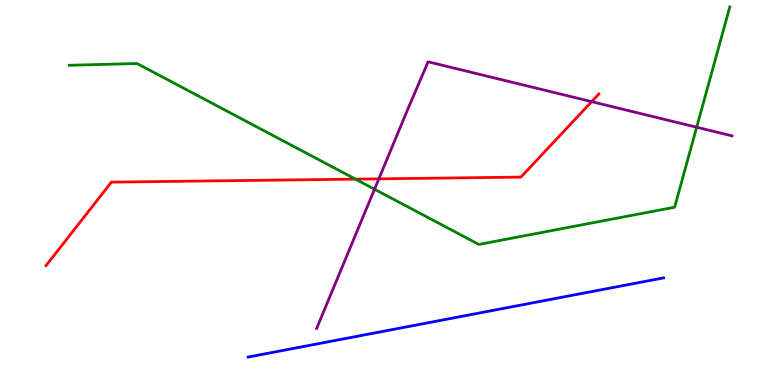[{'lines': ['blue', 'red'], 'intersections': []}, {'lines': ['green', 'red'], 'intersections': [{'x': 4.59, 'y': 5.35}]}, {'lines': ['purple', 'red'], 'intersections': [{'x': 4.89, 'y': 5.35}, {'x': 7.63, 'y': 7.36}]}, {'lines': ['blue', 'green'], 'intersections': []}, {'lines': ['blue', 'purple'], 'intersections': []}, {'lines': ['green', 'purple'], 'intersections': [{'x': 4.83, 'y': 5.09}, {'x': 8.99, 'y': 6.7}]}]